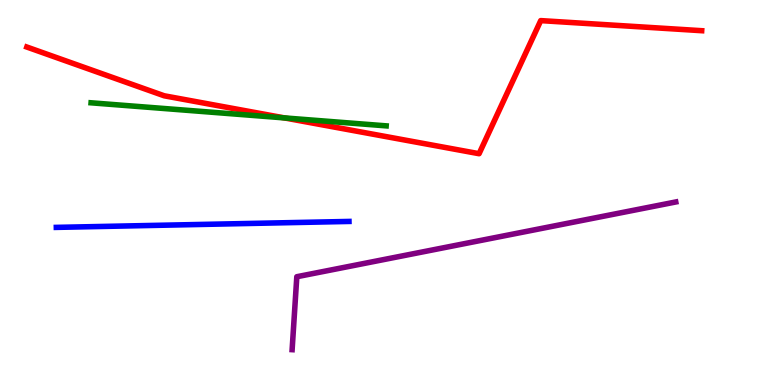[{'lines': ['blue', 'red'], 'intersections': []}, {'lines': ['green', 'red'], 'intersections': [{'x': 3.67, 'y': 6.94}]}, {'lines': ['purple', 'red'], 'intersections': []}, {'lines': ['blue', 'green'], 'intersections': []}, {'lines': ['blue', 'purple'], 'intersections': []}, {'lines': ['green', 'purple'], 'intersections': []}]